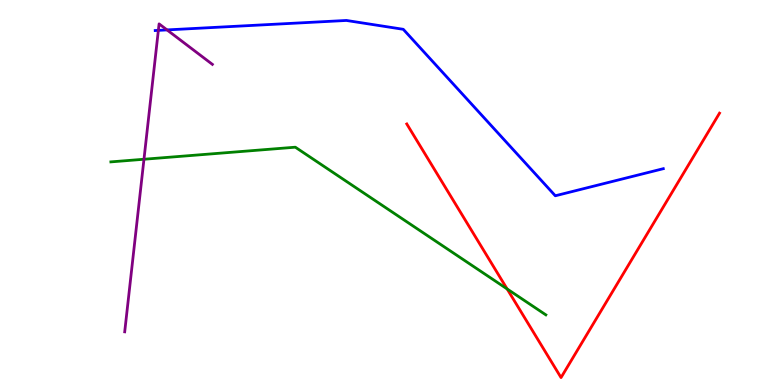[{'lines': ['blue', 'red'], 'intersections': []}, {'lines': ['green', 'red'], 'intersections': [{'x': 6.54, 'y': 2.49}]}, {'lines': ['purple', 'red'], 'intersections': []}, {'lines': ['blue', 'green'], 'intersections': []}, {'lines': ['blue', 'purple'], 'intersections': [{'x': 2.04, 'y': 9.21}, {'x': 2.16, 'y': 9.22}]}, {'lines': ['green', 'purple'], 'intersections': [{'x': 1.86, 'y': 5.86}]}]